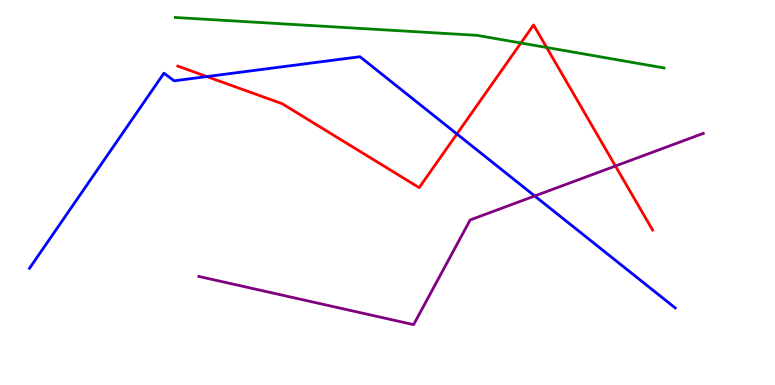[{'lines': ['blue', 'red'], 'intersections': [{'x': 2.67, 'y': 8.01}, {'x': 5.9, 'y': 6.52}]}, {'lines': ['green', 'red'], 'intersections': [{'x': 6.72, 'y': 8.88}, {'x': 7.05, 'y': 8.77}]}, {'lines': ['purple', 'red'], 'intersections': [{'x': 7.94, 'y': 5.69}]}, {'lines': ['blue', 'green'], 'intersections': []}, {'lines': ['blue', 'purple'], 'intersections': [{'x': 6.9, 'y': 4.91}]}, {'lines': ['green', 'purple'], 'intersections': []}]